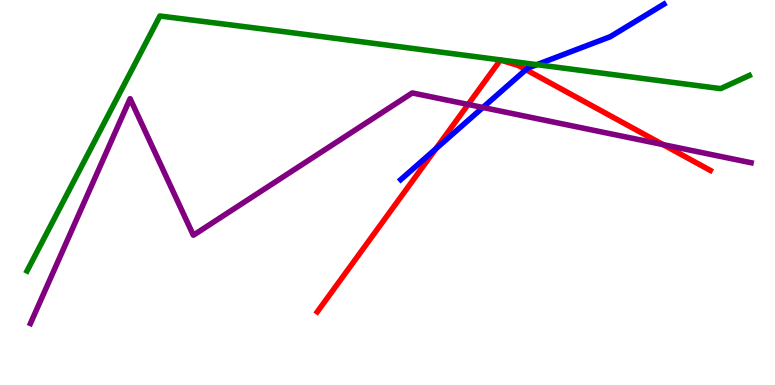[{'lines': ['blue', 'red'], 'intersections': [{'x': 5.62, 'y': 6.14}, {'x': 6.79, 'y': 8.19}]}, {'lines': ['green', 'red'], 'intersections': []}, {'lines': ['purple', 'red'], 'intersections': [{'x': 6.04, 'y': 7.29}, {'x': 8.56, 'y': 6.24}]}, {'lines': ['blue', 'green'], 'intersections': [{'x': 6.93, 'y': 8.32}]}, {'lines': ['blue', 'purple'], 'intersections': [{'x': 6.23, 'y': 7.21}]}, {'lines': ['green', 'purple'], 'intersections': []}]